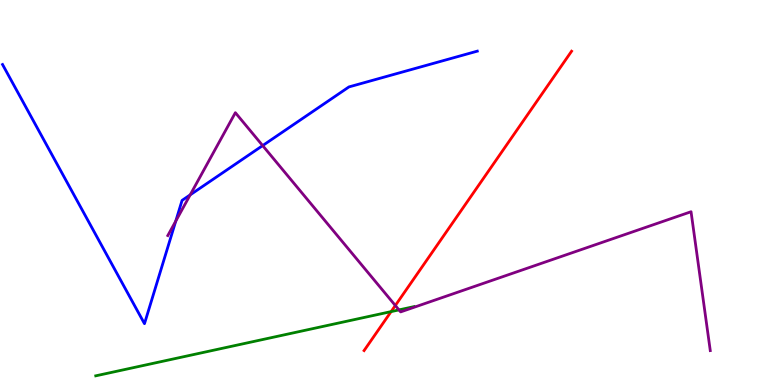[{'lines': ['blue', 'red'], 'intersections': []}, {'lines': ['green', 'red'], 'intersections': [{'x': 5.05, 'y': 1.91}]}, {'lines': ['purple', 'red'], 'intersections': [{'x': 5.1, 'y': 2.06}]}, {'lines': ['blue', 'green'], 'intersections': []}, {'lines': ['blue', 'purple'], 'intersections': [{'x': 2.27, 'y': 4.26}, {'x': 2.45, 'y': 4.94}, {'x': 3.39, 'y': 6.22}]}, {'lines': ['green', 'purple'], 'intersections': [{'x': 5.15, 'y': 1.95}]}]